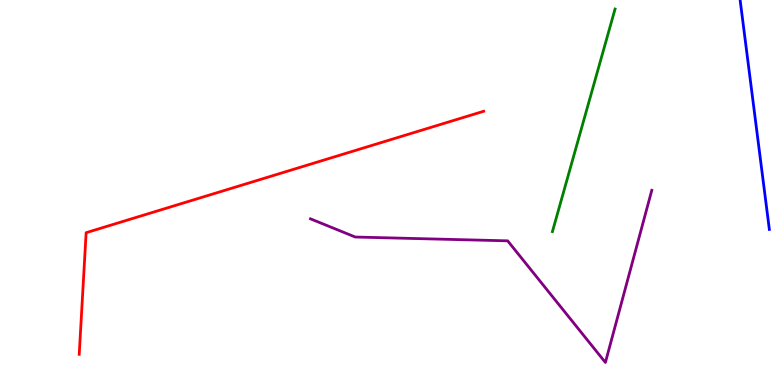[{'lines': ['blue', 'red'], 'intersections': []}, {'lines': ['green', 'red'], 'intersections': []}, {'lines': ['purple', 'red'], 'intersections': []}, {'lines': ['blue', 'green'], 'intersections': []}, {'lines': ['blue', 'purple'], 'intersections': []}, {'lines': ['green', 'purple'], 'intersections': []}]